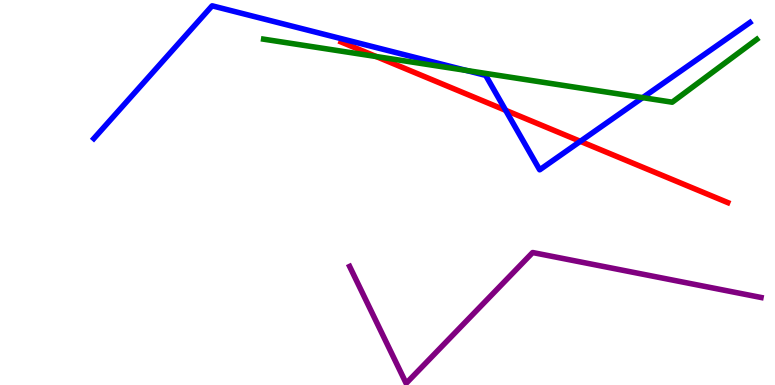[{'lines': ['blue', 'red'], 'intersections': [{'x': 6.52, 'y': 7.13}, {'x': 7.49, 'y': 6.33}]}, {'lines': ['green', 'red'], 'intersections': [{'x': 4.85, 'y': 8.53}]}, {'lines': ['purple', 'red'], 'intersections': []}, {'lines': ['blue', 'green'], 'intersections': [{'x': 6.02, 'y': 8.17}, {'x': 8.29, 'y': 7.46}]}, {'lines': ['blue', 'purple'], 'intersections': []}, {'lines': ['green', 'purple'], 'intersections': []}]